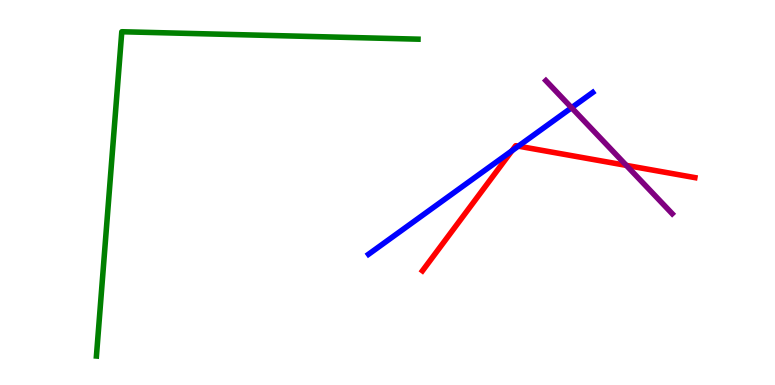[{'lines': ['blue', 'red'], 'intersections': [{'x': 6.61, 'y': 6.08}, {'x': 6.69, 'y': 6.2}]}, {'lines': ['green', 'red'], 'intersections': []}, {'lines': ['purple', 'red'], 'intersections': [{'x': 8.08, 'y': 5.7}]}, {'lines': ['blue', 'green'], 'intersections': []}, {'lines': ['blue', 'purple'], 'intersections': [{'x': 7.38, 'y': 7.2}]}, {'lines': ['green', 'purple'], 'intersections': []}]